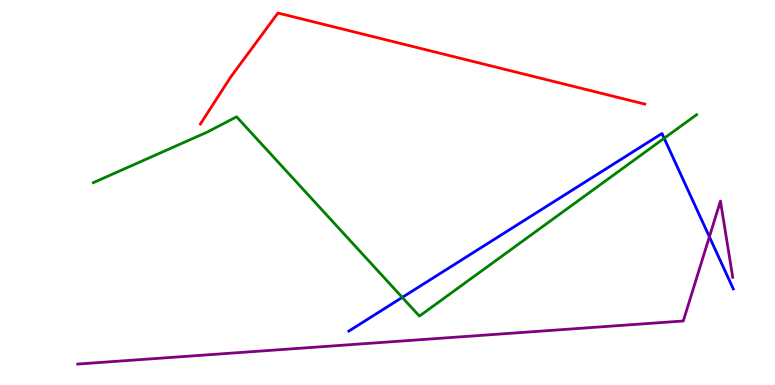[{'lines': ['blue', 'red'], 'intersections': []}, {'lines': ['green', 'red'], 'intersections': []}, {'lines': ['purple', 'red'], 'intersections': []}, {'lines': ['blue', 'green'], 'intersections': [{'x': 5.19, 'y': 2.28}, {'x': 8.57, 'y': 6.41}]}, {'lines': ['blue', 'purple'], 'intersections': [{'x': 9.15, 'y': 3.85}]}, {'lines': ['green', 'purple'], 'intersections': []}]